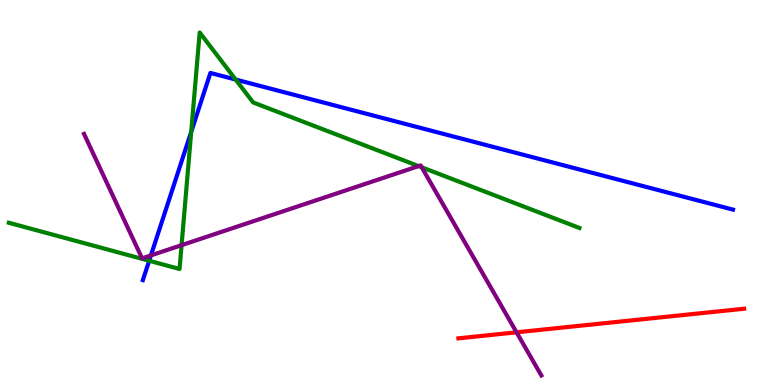[{'lines': ['blue', 'red'], 'intersections': []}, {'lines': ['green', 'red'], 'intersections': []}, {'lines': ['purple', 'red'], 'intersections': [{'x': 6.67, 'y': 1.37}]}, {'lines': ['blue', 'green'], 'intersections': [{'x': 1.92, 'y': 3.23}, {'x': 2.47, 'y': 6.58}, {'x': 3.04, 'y': 7.93}]}, {'lines': ['blue', 'purple'], 'intersections': [{'x': 1.95, 'y': 3.37}]}, {'lines': ['green', 'purple'], 'intersections': [{'x': 2.34, 'y': 3.63}, {'x': 5.4, 'y': 5.69}, {'x': 5.44, 'y': 5.65}]}]